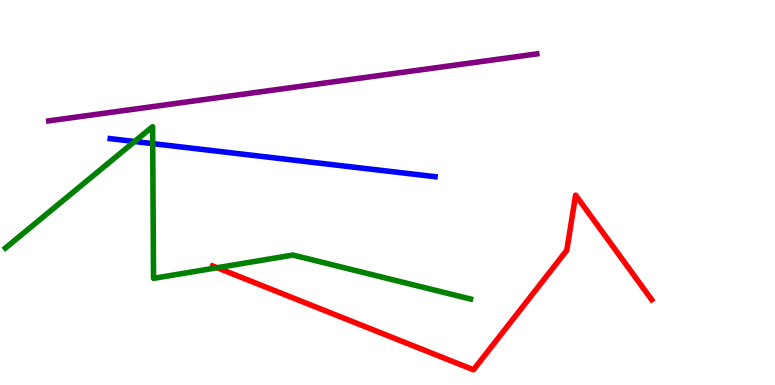[{'lines': ['blue', 'red'], 'intersections': []}, {'lines': ['green', 'red'], 'intersections': [{'x': 2.8, 'y': 3.05}]}, {'lines': ['purple', 'red'], 'intersections': []}, {'lines': ['blue', 'green'], 'intersections': [{'x': 1.74, 'y': 6.32}, {'x': 1.97, 'y': 6.27}]}, {'lines': ['blue', 'purple'], 'intersections': []}, {'lines': ['green', 'purple'], 'intersections': []}]